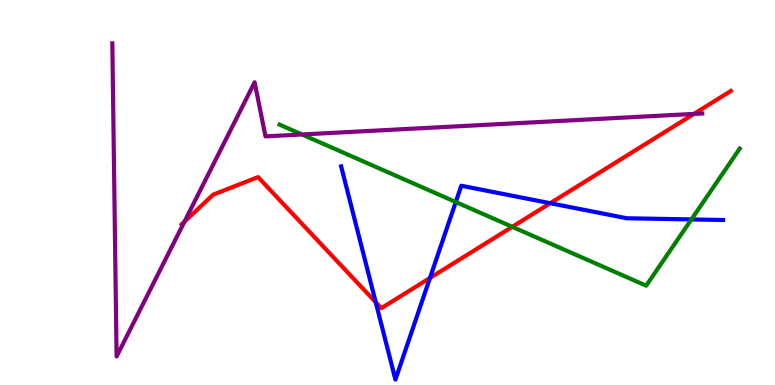[{'lines': ['blue', 'red'], 'intersections': [{'x': 4.85, 'y': 2.15}, {'x': 5.55, 'y': 2.78}, {'x': 7.1, 'y': 4.72}]}, {'lines': ['green', 'red'], 'intersections': [{'x': 6.61, 'y': 4.11}]}, {'lines': ['purple', 'red'], 'intersections': [{'x': 2.38, 'y': 4.24}, {'x': 8.95, 'y': 7.04}]}, {'lines': ['blue', 'green'], 'intersections': [{'x': 5.88, 'y': 4.75}, {'x': 8.92, 'y': 4.3}]}, {'lines': ['blue', 'purple'], 'intersections': []}, {'lines': ['green', 'purple'], 'intersections': [{'x': 3.9, 'y': 6.51}]}]